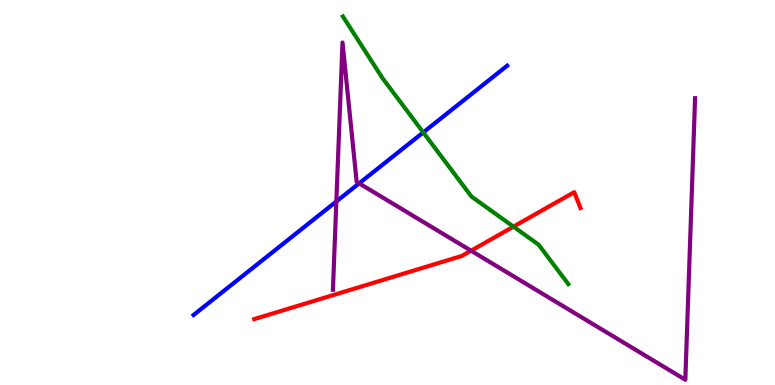[{'lines': ['blue', 'red'], 'intersections': []}, {'lines': ['green', 'red'], 'intersections': [{'x': 6.63, 'y': 4.11}]}, {'lines': ['purple', 'red'], 'intersections': [{'x': 6.08, 'y': 3.49}]}, {'lines': ['blue', 'green'], 'intersections': [{'x': 5.46, 'y': 6.56}]}, {'lines': ['blue', 'purple'], 'intersections': [{'x': 4.34, 'y': 4.77}, {'x': 4.63, 'y': 5.24}]}, {'lines': ['green', 'purple'], 'intersections': []}]